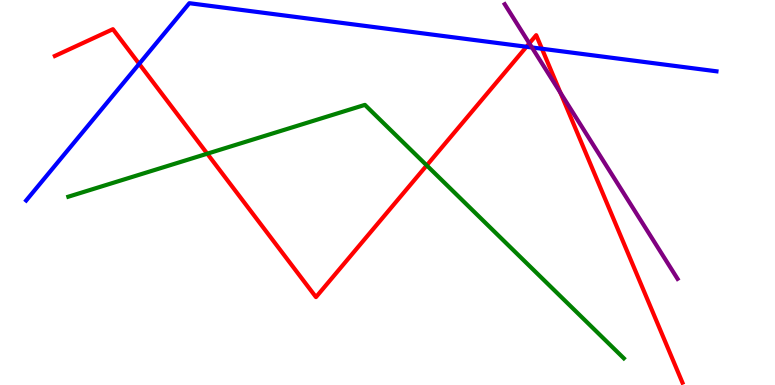[{'lines': ['blue', 'red'], 'intersections': [{'x': 1.8, 'y': 8.34}, {'x': 6.79, 'y': 8.79}, {'x': 6.99, 'y': 8.73}]}, {'lines': ['green', 'red'], 'intersections': [{'x': 2.67, 'y': 6.01}, {'x': 5.51, 'y': 5.7}]}, {'lines': ['purple', 'red'], 'intersections': [{'x': 6.83, 'y': 8.87}, {'x': 7.23, 'y': 7.59}]}, {'lines': ['blue', 'green'], 'intersections': []}, {'lines': ['blue', 'purple'], 'intersections': [{'x': 6.86, 'y': 8.77}]}, {'lines': ['green', 'purple'], 'intersections': []}]